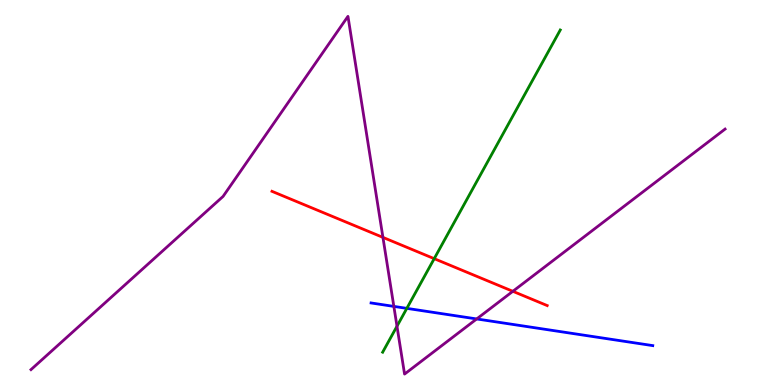[{'lines': ['blue', 'red'], 'intersections': []}, {'lines': ['green', 'red'], 'intersections': [{'x': 5.6, 'y': 3.28}]}, {'lines': ['purple', 'red'], 'intersections': [{'x': 4.94, 'y': 3.83}, {'x': 6.62, 'y': 2.43}]}, {'lines': ['blue', 'green'], 'intersections': [{'x': 5.25, 'y': 1.99}]}, {'lines': ['blue', 'purple'], 'intersections': [{'x': 5.08, 'y': 2.04}, {'x': 6.15, 'y': 1.72}]}, {'lines': ['green', 'purple'], 'intersections': [{'x': 5.12, 'y': 1.53}]}]